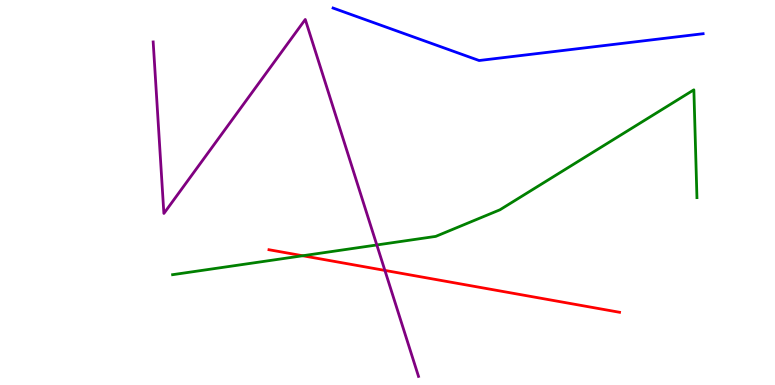[{'lines': ['blue', 'red'], 'intersections': []}, {'lines': ['green', 'red'], 'intersections': [{'x': 3.91, 'y': 3.36}]}, {'lines': ['purple', 'red'], 'intersections': [{'x': 4.97, 'y': 2.98}]}, {'lines': ['blue', 'green'], 'intersections': []}, {'lines': ['blue', 'purple'], 'intersections': []}, {'lines': ['green', 'purple'], 'intersections': [{'x': 4.86, 'y': 3.64}]}]